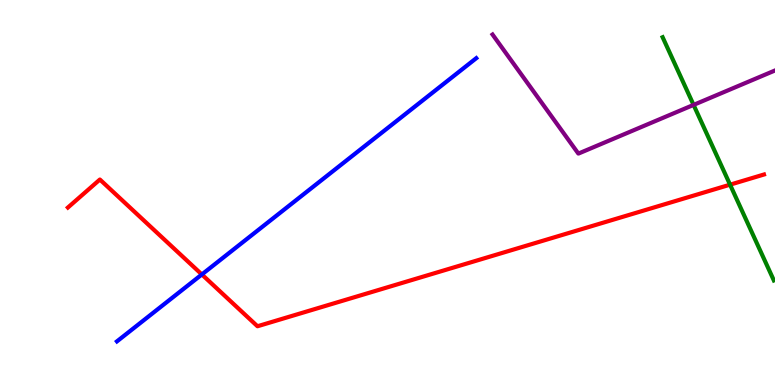[{'lines': ['blue', 'red'], 'intersections': [{'x': 2.6, 'y': 2.87}]}, {'lines': ['green', 'red'], 'intersections': [{'x': 9.42, 'y': 5.2}]}, {'lines': ['purple', 'red'], 'intersections': []}, {'lines': ['blue', 'green'], 'intersections': []}, {'lines': ['blue', 'purple'], 'intersections': []}, {'lines': ['green', 'purple'], 'intersections': [{'x': 8.95, 'y': 7.28}]}]